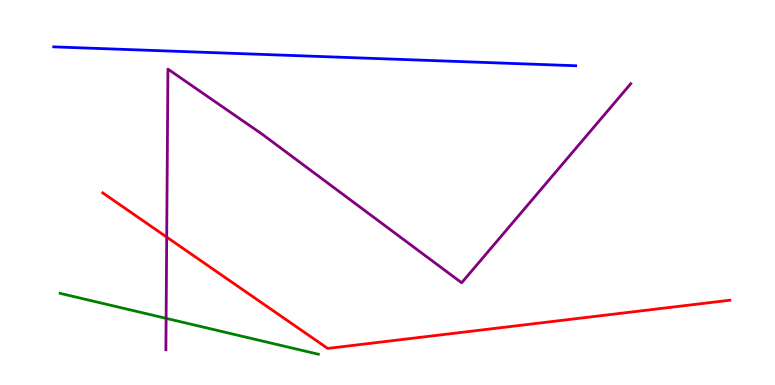[{'lines': ['blue', 'red'], 'intersections': []}, {'lines': ['green', 'red'], 'intersections': []}, {'lines': ['purple', 'red'], 'intersections': [{'x': 2.15, 'y': 3.84}]}, {'lines': ['blue', 'green'], 'intersections': []}, {'lines': ['blue', 'purple'], 'intersections': []}, {'lines': ['green', 'purple'], 'intersections': [{'x': 2.14, 'y': 1.73}]}]